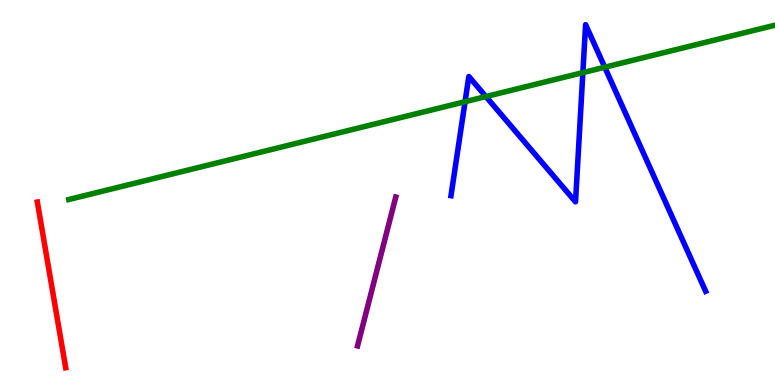[{'lines': ['blue', 'red'], 'intersections': []}, {'lines': ['green', 'red'], 'intersections': []}, {'lines': ['purple', 'red'], 'intersections': []}, {'lines': ['blue', 'green'], 'intersections': [{'x': 6.0, 'y': 7.36}, {'x': 6.27, 'y': 7.49}, {'x': 7.52, 'y': 8.11}, {'x': 7.8, 'y': 8.25}]}, {'lines': ['blue', 'purple'], 'intersections': []}, {'lines': ['green', 'purple'], 'intersections': []}]